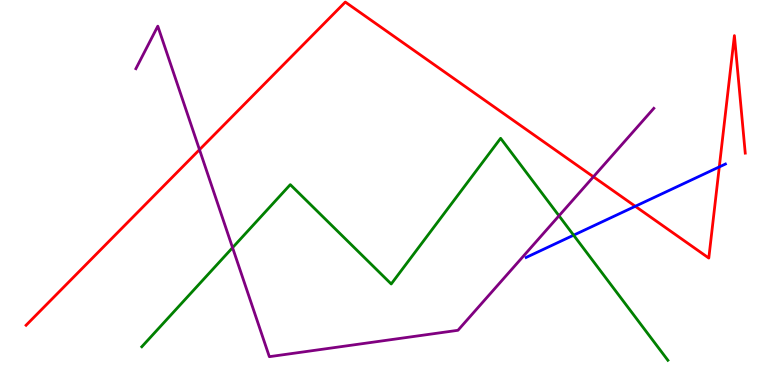[{'lines': ['blue', 'red'], 'intersections': [{'x': 8.2, 'y': 4.64}, {'x': 9.28, 'y': 5.66}]}, {'lines': ['green', 'red'], 'intersections': []}, {'lines': ['purple', 'red'], 'intersections': [{'x': 2.57, 'y': 6.11}, {'x': 7.66, 'y': 5.41}]}, {'lines': ['blue', 'green'], 'intersections': [{'x': 7.4, 'y': 3.89}]}, {'lines': ['blue', 'purple'], 'intersections': []}, {'lines': ['green', 'purple'], 'intersections': [{'x': 3.0, 'y': 3.57}, {'x': 7.21, 'y': 4.4}]}]